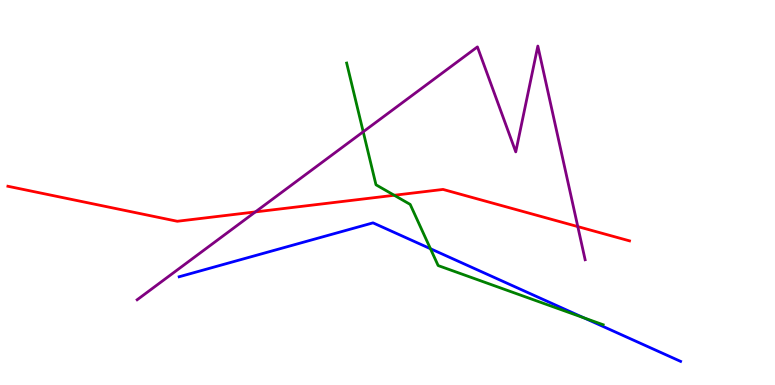[{'lines': ['blue', 'red'], 'intersections': []}, {'lines': ['green', 'red'], 'intersections': [{'x': 5.09, 'y': 4.93}]}, {'lines': ['purple', 'red'], 'intersections': [{'x': 3.3, 'y': 4.5}, {'x': 7.46, 'y': 4.11}]}, {'lines': ['blue', 'green'], 'intersections': [{'x': 5.55, 'y': 3.54}, {'x': 7.54, 'y': 1.74}]}, {'lines': ['blue', 'purple'], 'intersections': []}, {'lines': ['green', 'purple'], 'intersections': [{'x': 4.69, 'y': 6.58}]}]